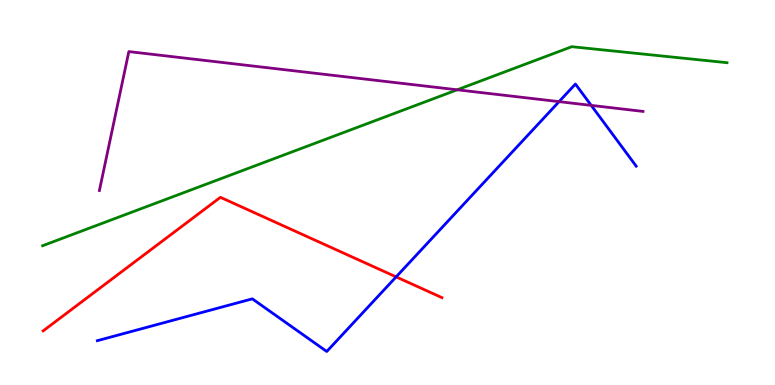[{'lines': ['blue', 'red'], 'intersections': [{'x': 5.11, 'y': 2.81}]}, {'lines': ['green', 'red'], 'intersections': []}, {'lines': ['purple', 'red'], 'intersections': []}, {'lines': ['blue', 'green'], 'intersections': []}, {'lines': ['blue', 'purple'], 'intersections': [{'x': 7.21, 'y': 7.36}, {'x': 7.63, 'y': 7.26}]}, {'lines': ['green', 'purple'], 'intersections': [{'x': 5.9, 'y': 7.67}]}]